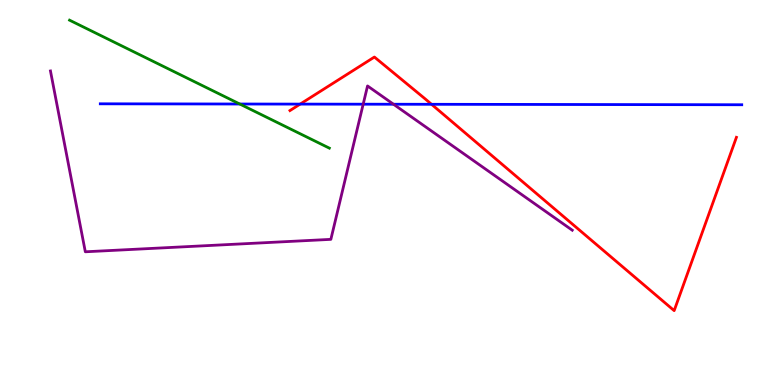[{'lines': ['blue', 'red'], 'intersections': [{'x': 3.87, 'y': 7.3}, {'x': 5.57, 'y': 7.29}]}, {'lines': ['green', 'red'], 'intersections': []}, {'lines': ['purple', 'red'], 'intersections': []}, {'lines': ['blue', 'green'], 'intersections': [{'x': 3.09, 'y': 7.3}]}, {'lines': ['blue', 'purple'], 'intersections': [{'x': 4.69, 'y': 7.29}, {'x': 5.08, 'y': 7.29}]}, {'lines': ['green', 'purple'], 'intersections': []}]